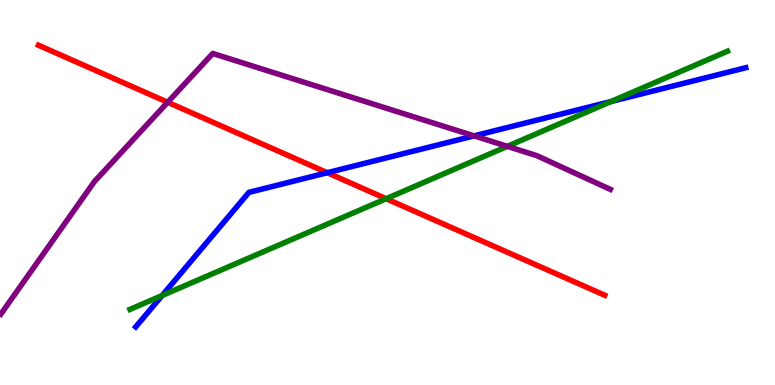[{'lines': ['blue', 'red'], 'intersections': [{'x': 4.22, 'y': 5.51}]}, {'lines': ['green', 'red'], 'intersections': [{'x': 4.98, 'y': 4.84}]}, {'lines': ['purple', 'red'], 'intersections': [{'x': 2.16, 'y': 7.34}]}, {'lines': ['blue', 'green'], 'intersections': [{'x': 2.09, 'y': 2.32}, {'x': 7.88, 'y': 7.36}]}, {'lines': ['blue', 'purple'], 'intersections': [{'x': 6.12, 'y': 6.47}]}, {'lines': ['green', 'purple'], 'intersections': [{'x': 6.55, 'y': 6.2}]}]